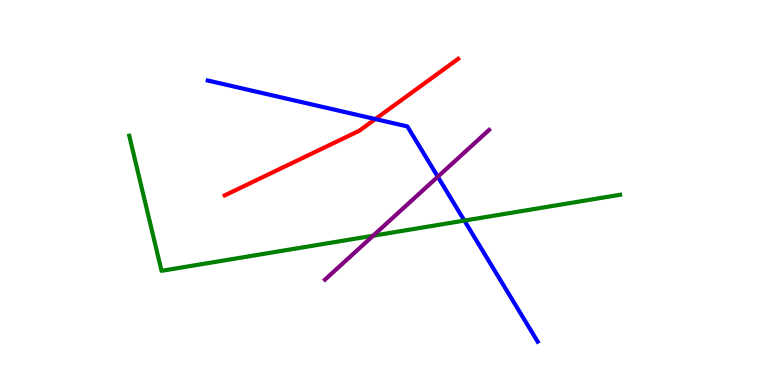[{'lines': ['blue', 'red'], 'intersections': [{'x': 4.84, 'y': 6.91}]}, {'lines': ['green', 'red'], 'intersections': []}, {'lines': ['purple', 'red'], 'intersections': []}, {'lines': ['blue', 'green'], 'intersections': [{'x': 5.99, 'y': 4.27}]}, {'lines': ['blue', 'purple'], 'intersections': [{'x': 5.65, 'y': 5.41}]}, {'lines': ['green', 'purple'], 'intersections': [{'x': 4.81, 'y': 3.88}]}]